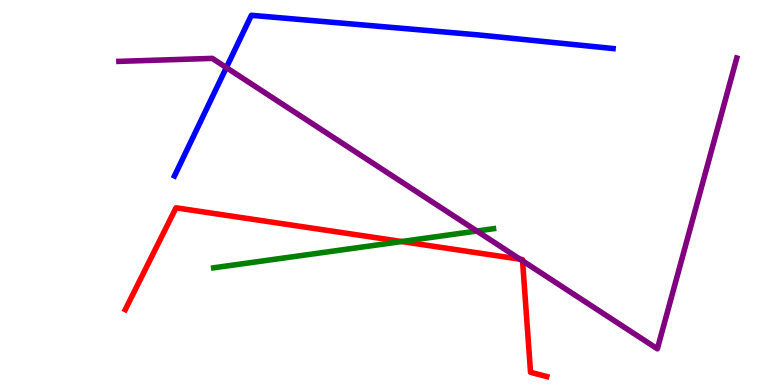[{'lines': ['blue', 'red'], 'intersections': []}, {'lines': ['green', 'red'], 'intersections': [{'x': 5.18, 'y': 3.73}]}, {'lines': ['purple', 'red'], 'intersections': [{'x': 6.71, 'y': 3.27}, {'x': 6.74, 'y': 3.22}]}, {'lines': ['blue', 'green'], 'intersections': []}, {'lines': ['blue', 'purple'], 'intersections': [{'x': 2.92, 'y': 8.24}]}, {'lines': ['green', 'purple'], 'intersections': [{'x': 6.15, 'y': 4.0}]}]